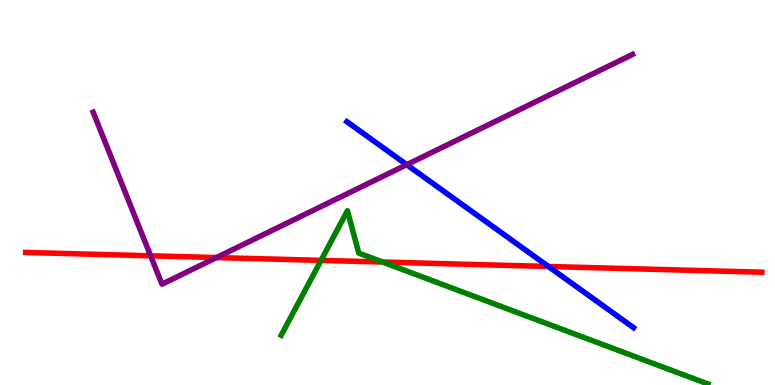[{'lines': ['blue', 'red'], 'intersections': [{'x': 7.08, 'y': 3.08}]}, {'lines': ['green', 'red'], 'intersections': [{'x': 4.14, 'y': 3.24}, {'x': 4.94, 'y': 3.19}]}, {'lines': ['purple', 'red'], 'intersections': [{'x': 1.94, 'y': 3.36}, {'x': 2.79, 'y': 3.31}]}, {'lines': ['blue', 'green'], 'intersections': []}, {'lines': ['blue', 'purple'], 'intersections': [{'x': 5.25, 'y': 5.72}]}, {'lines': ['green', 'purple'], 'intersections': []}]